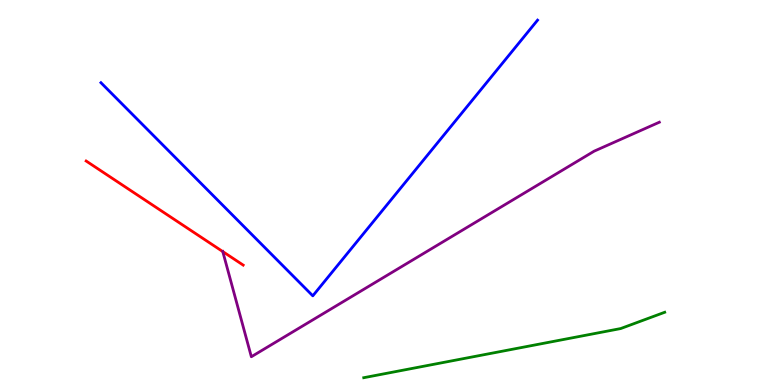[{'lines': ['blue', 'red'], 'intersections': []}, {'lines': ['green', 'red'], 'intersections': []}, {'lines': ['purple', 'red'], 'intersections': [{'x': 2.87, 'y': 3.47}]}, {'lines': ['blue', 'green'], 'intersections': []}, {'lines': ['blue', 'purple'], 'intersections': []}, {'lines': ['green', 'purple'], 'intersections': []}]